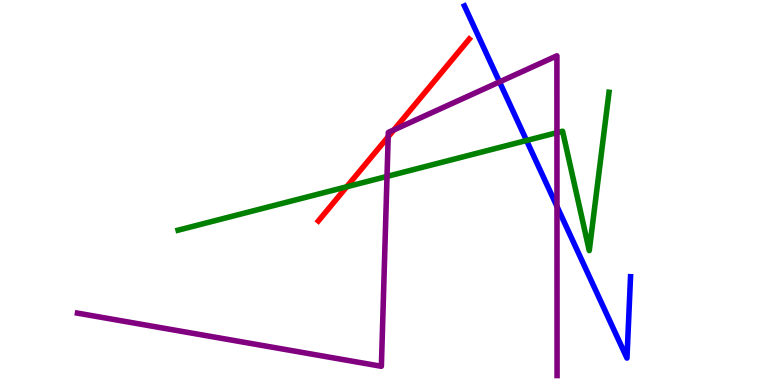[{'lines': ['blue', 'red'], 'intersections': []}, {'lines': ['green', 'red'], 'intersections': [{'x': 4.47, 'y': 5.15}]}, {'lines': ['purple', 'red'], 'intersections': [{'x': 5.01, 'y': 6.45}, {'x': 5.08, 'y': 6.63}]}, {'lines': ['blue', 'green'], 'intersections': [{'x': 6.79, 'y': 6.35}]}, {'lines': ['blue', 'purple'], 'intersections': [{'x': 6.45, 'y': 7.87}, {'x': 7.19, 'y': 4.64}]}, {'lines': ['green', 'purple'], 'intersections': [{'x': 4.99, 'y': 5.42}, {'x': 7.19, 'y': 6.55}]}]